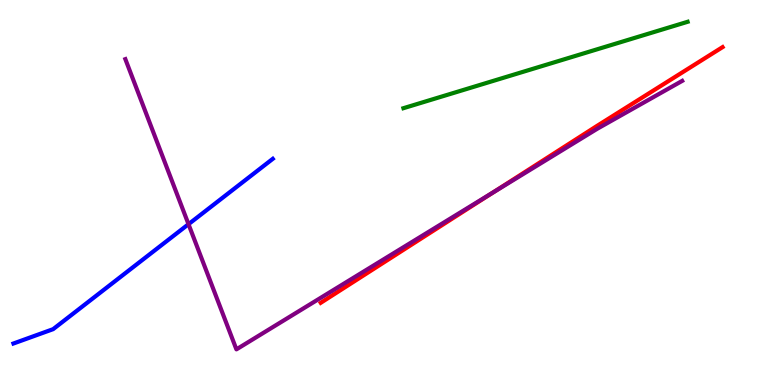[{'lines': ['blue', 'red'], 'intersections': []}, {'lines': ['green', 'red'], 'intersections': []}, {'lines': ['purple', 'red'], 'intersections': [{'x': 6.36, 'y': 5.0}]}, {'lines': ['blue', 'green'], 'intersections': []}, {'lines': ['blue', 'purple'], 'intersections': [{'x': 2.43, 'y': 4.18}]}, {'lines': ['green', 'purple'], 'intersections': []}]